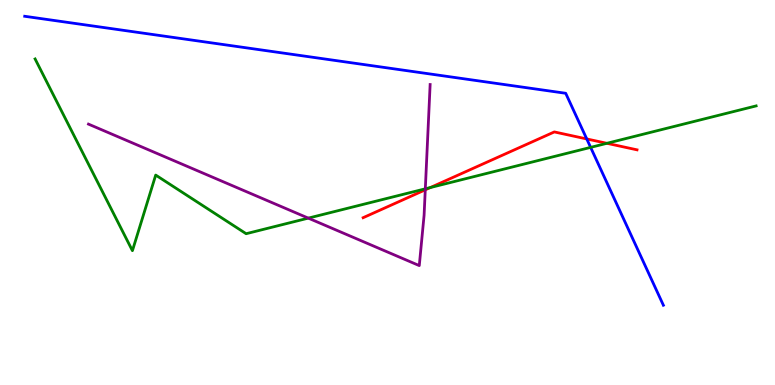[{'lines': ['blue', 'red'], 'intersections': [{'x': 7.57, 'y': 6.39}]}, {'lines': ['green', 'red'], 'intersections': [{'x': 5.55, 'y': 5.13}, {'x': 7.83, 'y': 6.28}]}, {'lines': ['purple', 'red'], 'intersections': [{'x': 5.49, 'y': 5.07}]}, {'lines': ['blue', 'green'], 'intersections': [{'x': 7.62, 'y': 6.17}]}, {'lines': ['blue', 'purple'], 'intersections': []}, {'lines': ['green', 'purple'], 'intersections': [{'x': 3.98, 'y': 4.33}, {'x': 5.49, 'y': 5.1}]}]